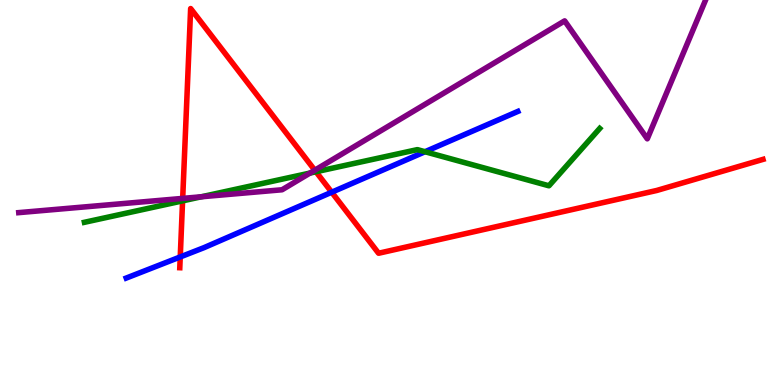[{'lines': ['blue', 'red'], 'intersections': [{'x': 2.33, 'y': 3.33}, {'x': 4.28, 'y': 5.01}]}, {'lines': ['green', 'red'], 'intersections': [{'x': 2.36, 'y': 4.78}, {'x': 4.08, 'y': 5.54}]}, {'lines': ['purple', 'red'], 'intersections': [{'x': 2.36, 'y': 4.85}, {'x': 4.06, 'y': 5.58}]}, {'lines': ['blue', 'green'], 'intersections': [{'x': 5.48, 'y': 6.06}]}, {'lines': ['blue', 'purple'], 'intersections': []}, {'lines': ['green', 'purple'], 'intersections': [{'x': 2.6, 'y': 4.89}, {'x': 4.0, 'y': 5.5}]}]